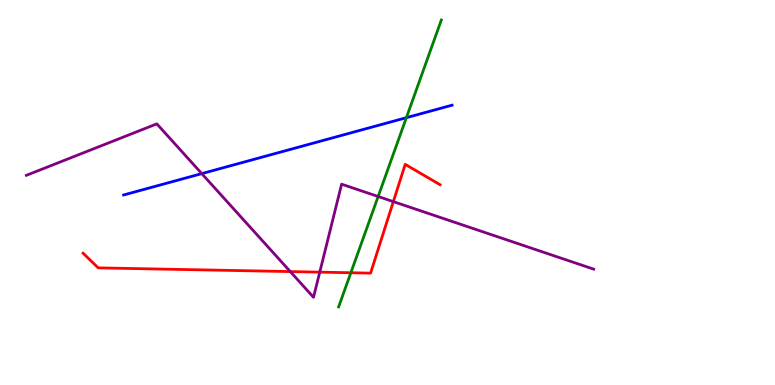[{'lines': ['blue', 'red'], 'intersections': []}, {'lines': ['green', 'red'], 'intersections': [{'x': 4.53, 'y': 2.92}]}, {'lines': ['purple', 'red'], 'intersections': [{'x': 3.75, 'y': 2.95}, {'x': 4.13, 'y': 2.93}, {'x': 5.08, 'y': 4.76}]}, {'lines': ['blue', 'green'], 'intersections': [{'x': 5.24, 'y': 6.94}]}, {'lines': ['blue', 'purple'], 'intersections': [{'x': 2.6, 'y': 5.49}]}, {'lines': ['green', 'purple'], 'intersections': [{'x': 4.88, 'y': 4.9}]}]